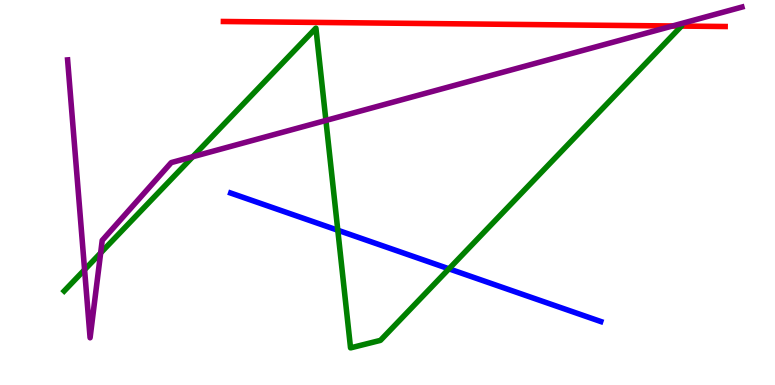[{'lines': ['blue', 'red'], 'intersections': []}, {'lines': ['green', 'red'], 'intersections': []}, {'lines': ['purple', 'red'], 'intersections': [{'x': 8.68, 'y': 9.32}]}, {'lines': ['blue', 'green'], 'intersections': [{'x': 4.36, 'y': 4.02}, {'x': 5.79, 'y': 3.02}]}, {'lines': ['blue', 'purple'], 'intersections': []}, {'lines': ['green', 'purple'], 'intersections': [{'x': 1.09, 'y': 2.99}, {'x': 1.3, 'y': 3.43}, {'x': 2.49, 'y': 5.93}, {'x': 4.21, 'y': 6.87}]}]